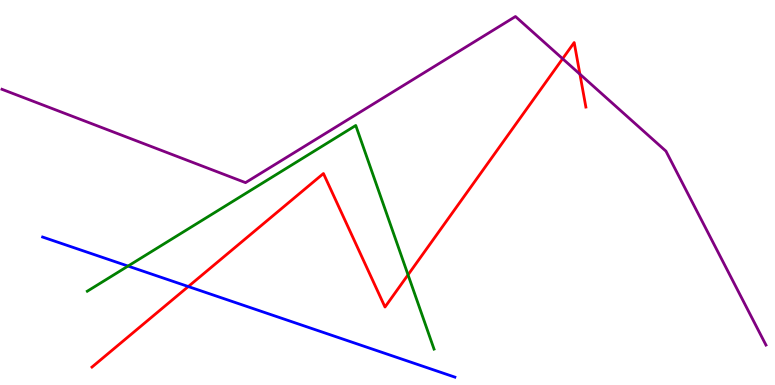[{'lines': ['blue', 'red'], 'intersections': [{'x': 2.43, 'y': 2.56}]}, {'lines': ['green', 'red'], 'intersections': [{'x': 5.26, 'y': 2.86}]}, {'lines': ['purple', 'red'], 'intersections': [{'x': 7.26, 'y': 8.48}, {'x': 7.48, 'y': 8.07}]}, {'lines': ['blue', 'green'], 'intersections': [{'x': 1.65, 'y': 3.09}]}, {'lines': ['blue', 'purple'], 'intersections': []}, {'lines': ['green', 'purple'], 'intersections': []}]